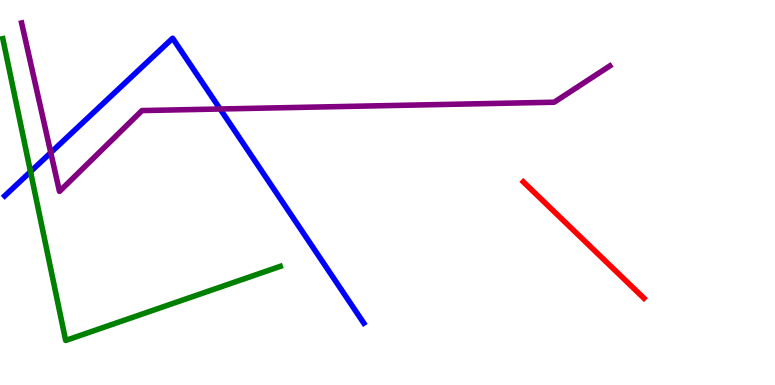[{'lines': ['blue', 'red'], 'intersections': []}, {'lines': ['green', 'red'], 'intersections': []}, {'lines': ['purple', 'red'], 'intersections': []}, {'lines': ['blue', 'green'], 'intersections': [{'x': 0.394, 'y': 5.54}]}, {'lines': ['blue', 'purple'], 'intersections': [{'x': 0.655, 'y': 6.04}, {'x': 2.84, 'y': 7.17}]}, {'lines': ['green', 'purple'], 'intersections': []}]